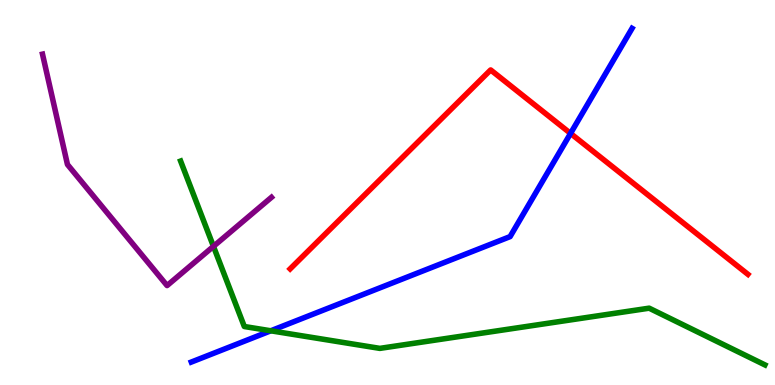[{'lines': ['blue', 'red'], 'intersections': [{'x': 7.36, 'y': 6.53}]}, {'lines': ['green', 'red'], 'intersections': []}, {'lines': ['purple', 'red'], 'intersections': []}, {'lines': ['blue', 'green'], 'intersections': [{'x': 3.49, 'y': 1.41}]}, {'lines': ['blue', 'purple'], 'intersections': []}, {'lines': ['green', 'purple'], 'intersections': [{'x': 2.75, 'y': 3.6}]}]